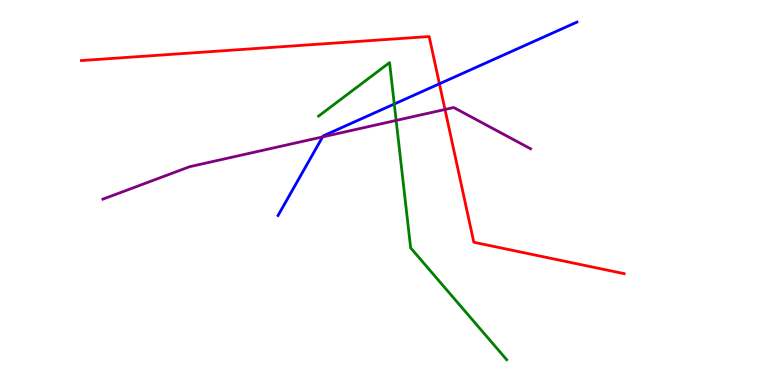[{'lines': ['blue', 'red'], 'intersections': [{'x': 5.67, 'y': 7.82}]}, {'lines': ['green', 'red'], 'intersections': []}, {'lines': ['purple', 'red'], 'intersections': [{'x': 5.74, 'y': 7.16}]}, {'lines': ['blue', 'green'], 'intersections': [{'x': 5.09, 'y': 7.3}]}, {'lines': ['blue', 'purple'], 'intersections': [{'x': 4.16, 'y': 6.44}]}, {'lines': ['green', 'purple'], 'intersections': [{'x': 5.11, 'y': 6.87}]}]